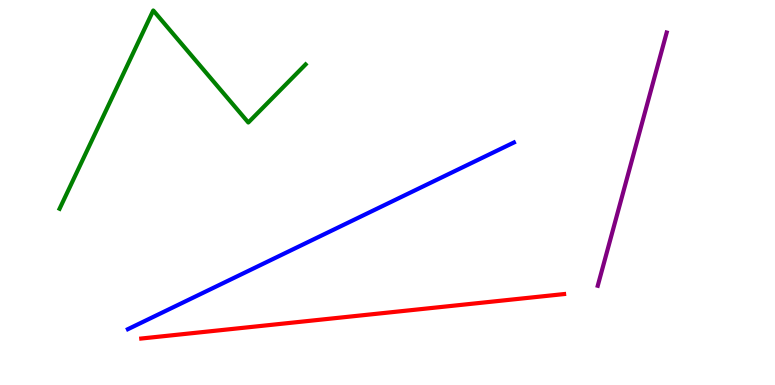[{'lines': ['blue', 'red'], 'intersections': []}, {'lines': ['green', 'red'], 'intersections': []}, {'lines': ['purple', 'red'], 'intersections': []}, {'lines': ['blue', 'green'], 'intersections': []}, {'lines': ['blue', 'purple'], 'intersections': []}, {'lines': ['green', 'purple'], 'intersections': []}]